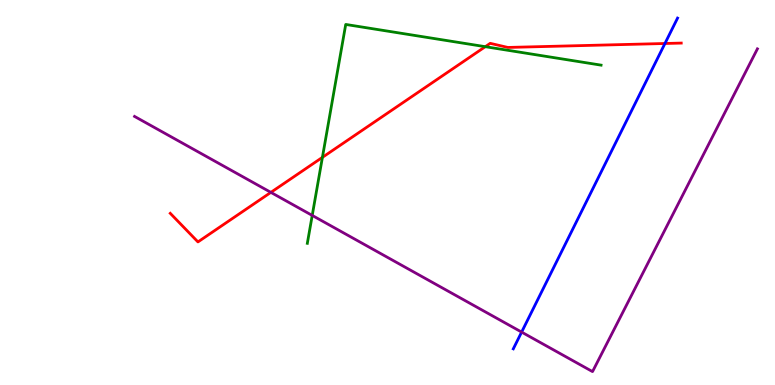[{'lines': ['blue', 'red'], 'intersections': [{'x': 8.58, 'y': 8.87}]}, {'lines': ['green', 'red'], 'intersections': [{'x': 4.16, 'y': 5.91}, {'x': 6.26, 'y': 8.79}]}, {'lines': ['purple', 'red'], 'intersections': [{'x': 3.5, 'y': 5.0}]}, {'lines': ['blue', 'green'], 'intersections': []}, {'lines': ['blue', 'purple'], 'intersections': [{'x': 6.73, 'y': 1.37}]}, {'lines': ['green', 'purple'], 'intersections': [{'x': 4.03, 'y': 4.4}]}]